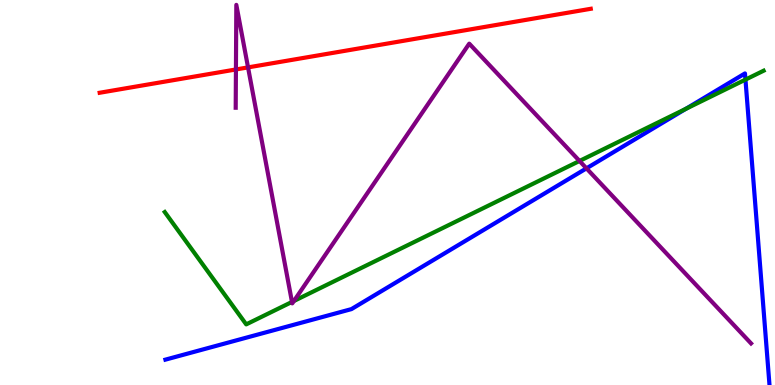[{'lines': ['blue', 'red'], 'intersections': []}, {'lines': ['green', 'red'], 'intersections': []}, {'lines': ['purple', 'red'], 'intersections': [{'x': 3.04, 'y': 8.2}, {'x': 3.2, 'y': 8.25}]}, {'lines': ['blue', 'green'], 'intersections': [{'x': 8.85, 'y': 7.17}, {'x': 9.62, 'y': 7.93}]}, {'lines': ['blue', 'purple'], 'intersections': [{'x': 7.57, 'y': 5.63}]}, {'lines': ['green', 'purple'], 'intersections': [{'x': 3.77, 'y': 2.16}, {'x': 3.79, 'y': 2.18}, {'x': 7.48, 'y': 5.82}]}]